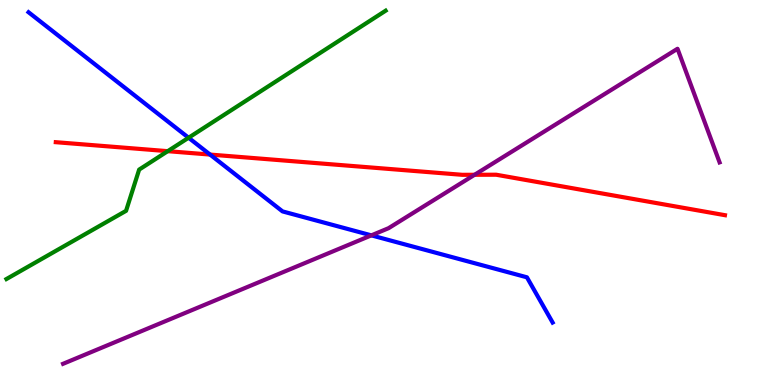[{'lines': ['blue', 'red'], 'intersections': [{'x': 2.71, 'y': 5.99}]}, {'lines': ['green', 'red'], 'intersections': [{'x': 2.16, 'y': 6.07}]}, {'lines': ['purple', 'red'], 'intersections': [{'x': 6.12, 'y': 5.46}]}, {'lines': ['blue', 'green'], 'intersections': [{'x': 2.43, 'y': 6.42}]}, {'lines': ['blue', 'purple'], 'intersections': [{'x': 4.79, 'y': 3.89}]}, {'lines': ['green', 'purple'], 'intersections': []}]